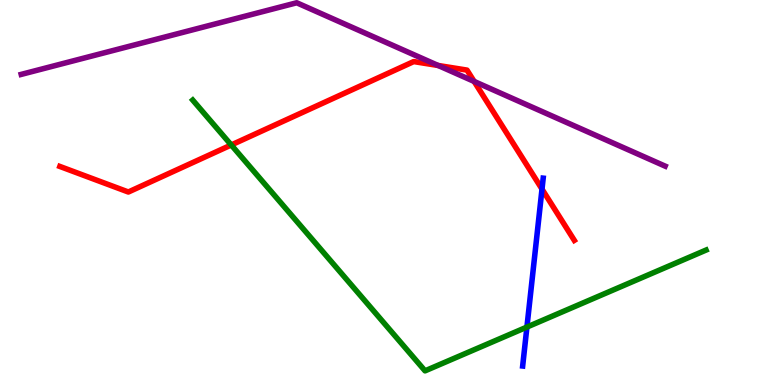[{'lines': ['blue', 'red'], 'intersections': [{'x': 6.99, 'y': 5.09}]}, {'lines': ['green', 'red'], 'intersections': [{'x': 2.98, 'y': 6.23}]}, {'lines': ['purple', 'red'], 'intersections': [{'x': 5.65, 'y': 8.3}, {'x': 6.12, 'y': 7.88}]}, {'lines': ['blue', 'green'], 'intersections': [{'x': 6.8, 'y': 1.5}]}, {'lines': ['blue', 'purple'], 'intersections': []}, {'lines': ['green', 'purple'], 'intersections': []}]